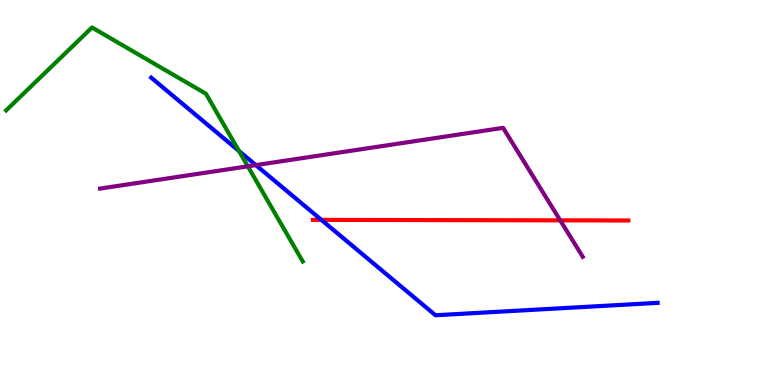[{'lines': ['blue', 'red'], 'intersections': [{'x': 4.15, 'y': 4.29}]}, {'lines': ['green', 'red'], 'intersections': []}, {'lines': ['purple', 'red'], 'intersections': [{'x': 7.23, 'y': 4.28}]}, {'lines': ['blue', 'green'], 'intersections': [{'x': 3.08, 'y': 6.08}]}, {'lines': ['blue', 'purple'], 'intersections': [{'x': 3.3, 'y': 5.71}]}, {'lines': ['green', 'purple'], 'intersections': [{'x': 3.2, 'y': 5.68}]}]